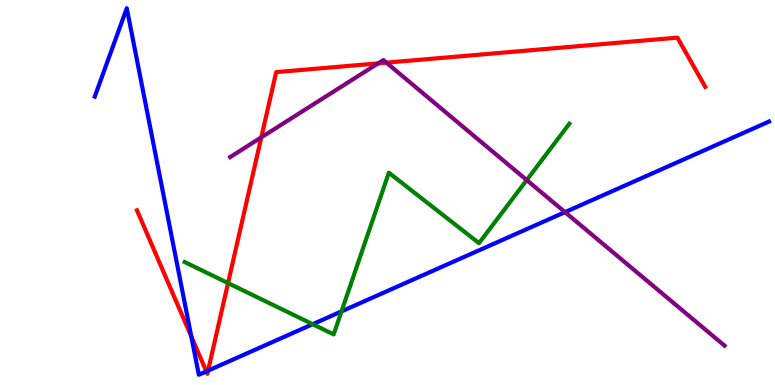[{'lines': ['blue', 'red'], 'intersections': [{'x': 2.47, 'y': 1.26}, {'x': 2.66, 'y': 0.353}, {'x': 2.68, 'y': 0.373}]}, {'lines': ['green', 'red'], 'intersections': [{'x': 2.94, 'y': 2.65}]}, {'lines': ['purple', 'red'], 'intersections': [{'x': 3.37, 'y': 6.43}, {'x': 4.88, 'y': 8.35}, {'x': 4.99, 'y': 8.37}]}, {'lines': ['blue', 'green'], 'intersections': [{'x': 4.03, 'y': 1.58}, {'x': 4.41, 'y': 1.91}]}, {'lines': ['blue', 'purple'], 'intersections': [{'x': 7.29, 'y': 4.49}]}, {'lines': ['green', 'purple'], 'intersections': [{'x': 6.8, 'y': 5.32}]}]